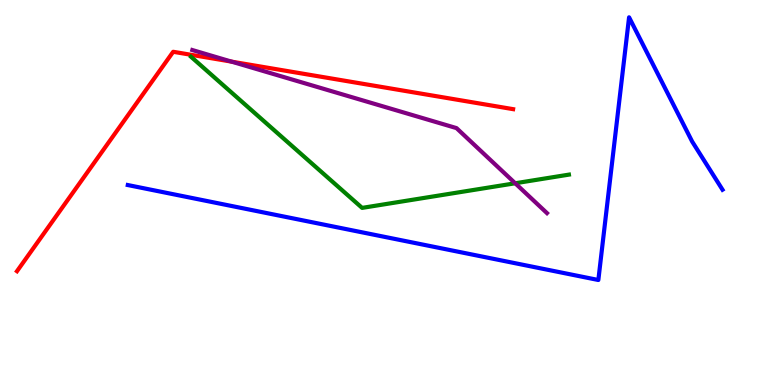[{'lines': ['blue', 'red'], 'intersections': []}, {'lines': ['green', 'red'], 'intersections': []}, {'lines': ['purple', 'red'], 'intersections': [{'x': 2.99, 'y': 8.4}]}, {'lines': ['blue', 'green'], 'intersections': []}, {'lines': ['blue', 'purple'], 'intersections': []}, {'lines': ['green', 'purple'], 'intersections': [{'x': 6.65, 'y': 5.24}]}]